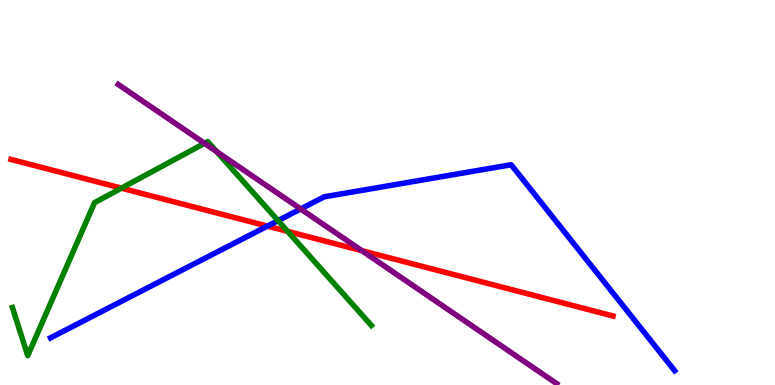[{'lines': ['blue', 'red'], 'intersections': [{'x': 3.45, 'y': 4.13}]}, {'lines': ['green', 'red'], 'intersections': [{'x': 1.57, 'y': 5.11}, {'x': 3.71, 'y': 3.99}]}, {'lines': ['purple', 'red'], 'intersections': [{'x': 4.67, 'y': 3.49}]}, {'lines': ['blue', 'green'], 'intersections': [{'x': 3.59, 'y': 4.27}]}, {'lines': ['blue', 'purple'], 'intersections': [{'x': 3.88, 'y': 4.57}]}, {'lines': ['green', 'purple'], 'intersections': [{'x': 2.64, 'y': 6.28}, {'x': 2.79, 'y': 6.06}]}]